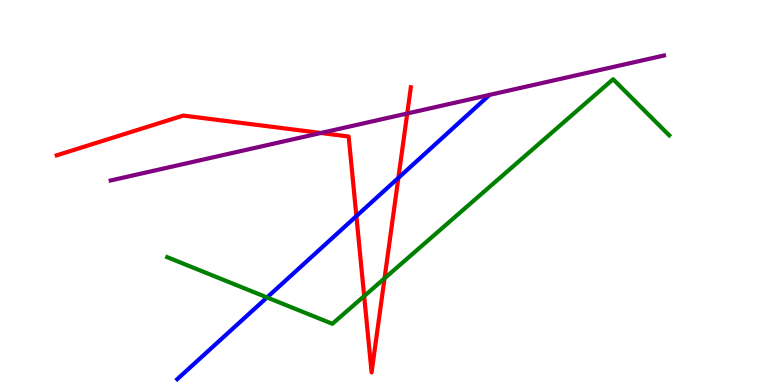[{'lines': ['blue', 'red'], 'intersections': [{'x': 4.6, 'y': 4.39}, {'x': 5.14, 'y': 5.38}]}, {'lines': ['green', 'red'], 'intersections': [{'x': 4.7, 'y': 2.31}, {'x': 4.96, 'y': 2.77}]}, {'lines': ['purple', 'red'], 'intersections': [{'x': 4.14, 'y': 6.55}, {'x': 5.25, 'y': 7.05}]}, {'lines': ['blue', 'green'], 'intersections': [{'x': 3.45, 'y': 2.27}]}, {'lines': ['blue', 'purple'], 'intersections': []}, {'lines': ['green', 'purple'], 'intersections': []}]